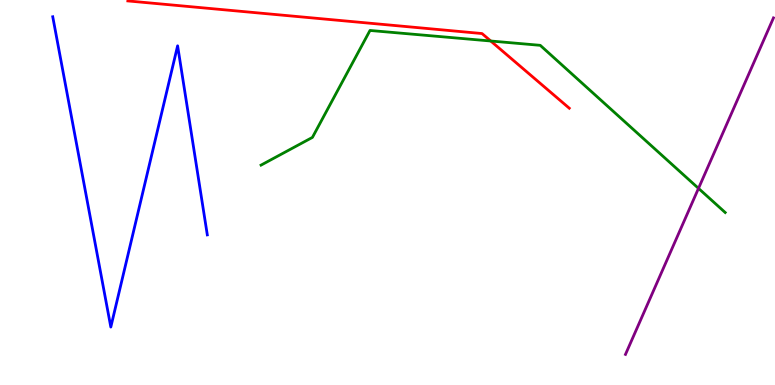[{'lines': ['blue', 'red'], 'intersections': []}, {'lines': ['green', 'red'], 'intersections': [{'x': 6.33, 'y': 8.93}]}, {'lines': ['purple', 'red'], 'intersections': []}, {'lines': ['blue', 'green'], 'intersections': []}, {'lines': ['blue', 'purple'], 'intersections': []}, {'lines': ['green', 'purple'], 'intersections': [{'x': 9.01, 'y': 5.11}]}]